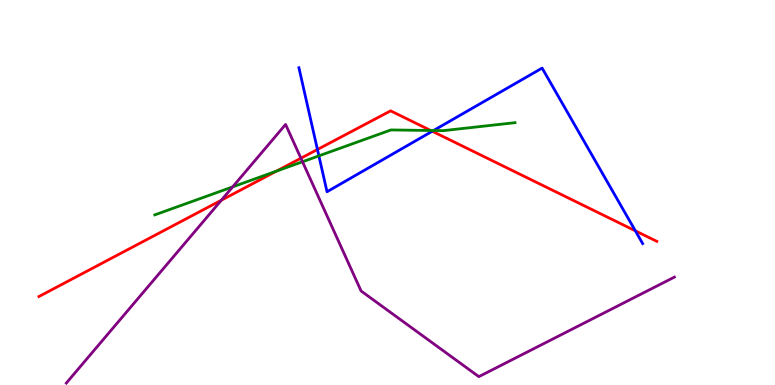[{'lines': ['blue', 'red'], 'intersections': [{'x': 4.1, 'y': 6.12}, {'x': 5.58, 'y': 6.59}, {'x': 8.2, 'y': 4.0}]}, {'lines': ['green', 'red'], 'intersections': [{'x': 3.57, 'y': 5.56}, {'x': 5.56, 'y': 6.61}]}, {'lines': ['purple', 'red'], 'intersections': [{'x': 2.86, 'y': 4.8}, {'x': 3.88, 'y': 5.89}]}, {'lines': ['blue', 'green'], 'intersections': [{'x': 4.11, 'y': 5.95}, {'x': 5.59, 'y': 6.61}]}, {'lines': ['blue', 'purple'], 'intersections': []}, {'lines': ['green', 'purple'], 'intersections': [{'x': 3.0, 'y': 5.15}, {'x': 3.9, 'y': 5.8}]}]